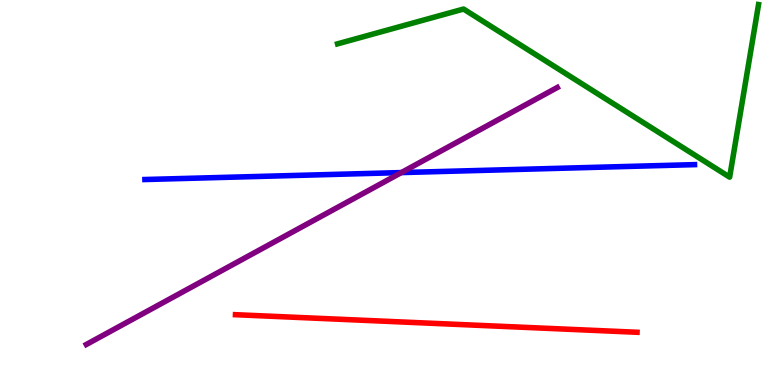[{'lines': ['blue', 'red'], 'intersections': []}, {'lines': ['green', 'red'], 'intersections': []}, {'lines': ['purple', 'red'], 'intersections': []}, {'lines': ['blue', 'green'], 'intersections': []}, {'lines': ['blue', 'purple'], 'intersections': [{'x': 5.18, 'y': 5.52}]}, {'lines': ['green', 'purple'], 'intersections': []}]